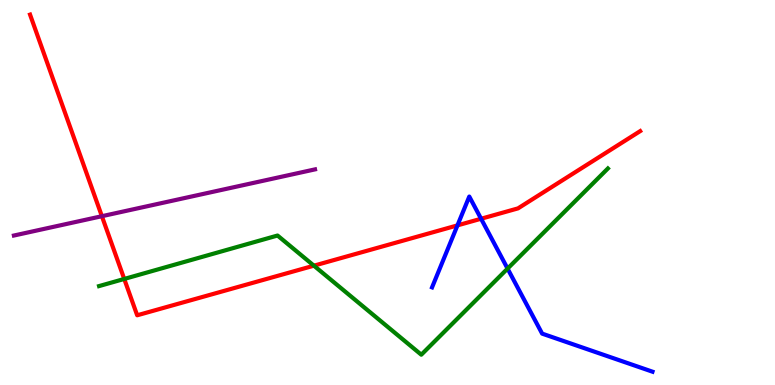[{'lines': ['blue', 'red'], 'intersections': [{'x': 5.9, 'y': 4.15}, {'x': 6.21, 'y': 4.32}]}, {'lines': ['green', 'red'], 'intersections': [{'x': 1.6, 'y': 2.75}, {'x': 4.05, 'y': 3.1}]}, {'lines': ['purple', 'red'], 'intersections': [{'x': 1.31, 'y': 4.38}]}, {'lines': ['blue', 'green'], 'intersections': [{'x': 6.55, 'y': 3.02}]}, {'lines': ['blue', 'purple'], 'intersections': []}, {'lines': ['green', 'purple'], 'intersections': []}]